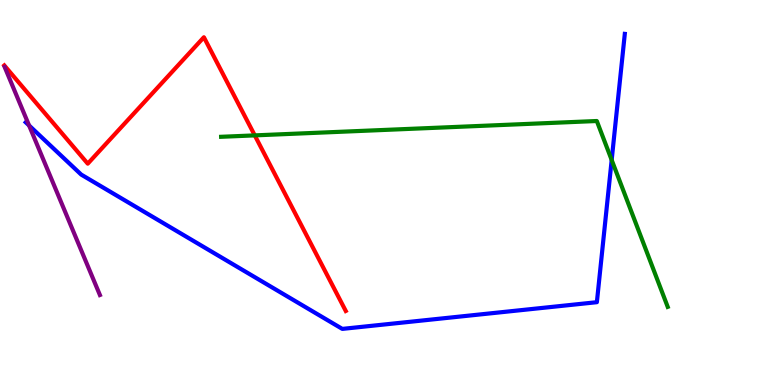[{'lines': ['blue', 'red'], 'intersections': []}, {'lines': ['green', 'red'], 'intersections': [{'x': 3.29, 'y': 6.48}]}, {'lines': ['purple', 'red'], 'intersections': []}, {'lines': ['blue', 'green'], 'intersections': [{'x': 7.89, 'y': 5.84}]}, {'lines': ['blue', 'purple'], 'intersections': [{'x': 0.375, 'y': 6.74}]}, {'lines': ['green', 'purple'], 'intersections': []}]